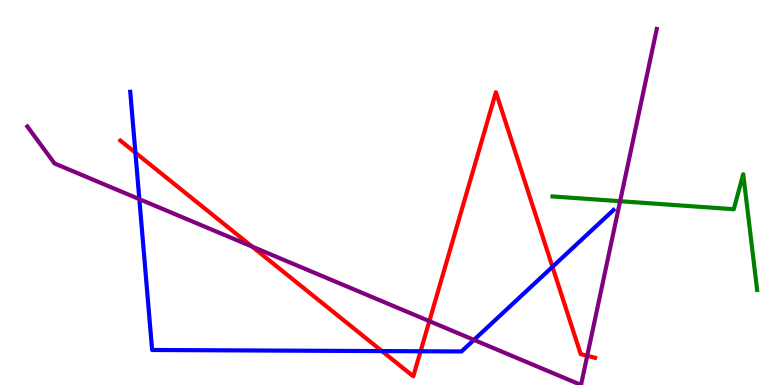[{'lines': ['blue', 'red'], 'intersections': [{'x': 1.75, 'y': 6.03}, {'x': 4.93, 'y': 0.881}, {'x': 5.43, 'y': 0.876}, {'x': 7.13, 'y': 3.07}]}, {'lines': ['green', 'red'], 'intersections': []}, {'lines': ['purple', 'red'], 'intersections': [{'x': 3.25, 'y': 3.6}, {'x': 5.54, 'y': 1.66}, {'x': 7.58, 'y': 0.759}]}, {'lines': ['blue', 'green'], 'intersections': []}, {'lines': ['blue', 'purple'], 'intersections': [{'x': 1.8, 'y': 4.83}, {'x': 6.12, 'y': 1.17}]}, {'lines': ['green', 'purple'], 'intersections': [{'x': 8.0, 'y': 4.77}]}]